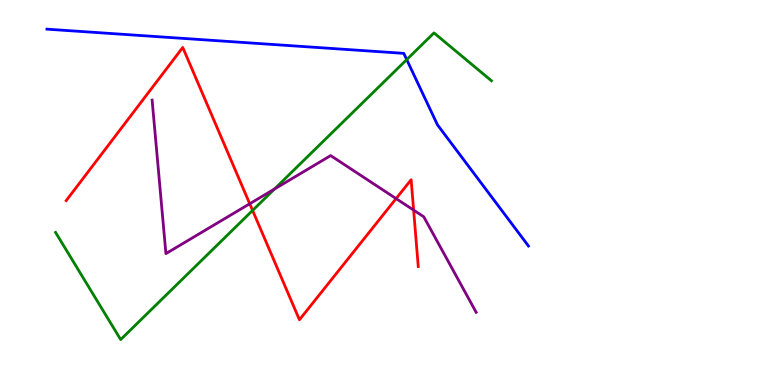[{'lines': ['blue', 'red'], 'intersections': []}, {'lines': ['green', 'red'], 'intersections': [{'x': 3.26, 'y': 4.53}]}, {'lines': ['purple', 'red'], 'intersections': [{'x': 3.22, 'y': 4.71}, {'x': 5.11, 'y': 4.84}, {'x': 5.34, 'y': 4.54}]}, {'lines': ['blue', 'green'], 'intersections': [{'x': 5.25, 'y': 8.45}]}, {'lines': ['blue', 'purple'], 'intersections': []}, {'lines': ['green', 'purple'], 'intersections': [{'x': 3.54, 'y': 5.09}]}]